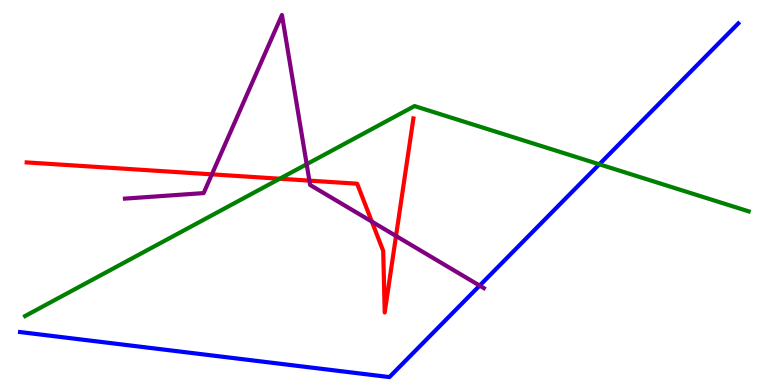[{'lines': ['blue', 'red'], 'intersections': []}, {'lines': ['green', 'red'], 'intersections': [{'x': 3.61, 'y': 5.36}]}, {'lines': ['purple', 'red'], 'intersections': [{'x': 2.73, 'y': 5.47}, {'x': 3.99, 'y': 5.31}, {'x': 4.8, 'y': 4.24}, {'x': 5.11, 'y': 3.87}]}, {'lines': ['blue', 'green'], 'intersections': [{'x': 7.73, 'y': 5.73}]}, {'lines': ['blue', 'purple'], 'intersections': [{'x': 6.19, 'y': 2.58}]}, {'lines': ['green', 'purple'], 'intersections': [{'x': 3.96, 'y': 5.73}]}]